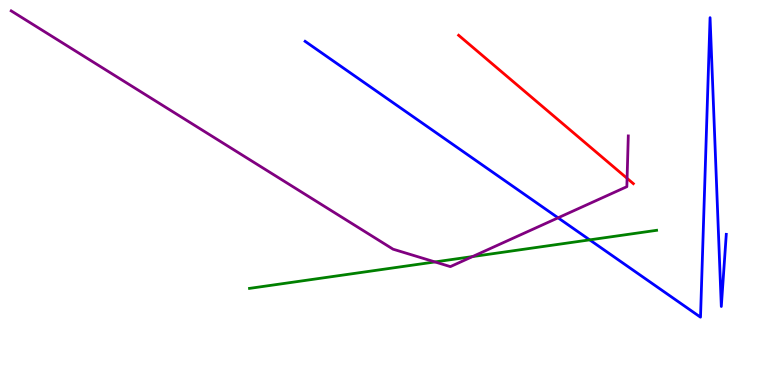[{'lines': ['blue', 'red'], 'intersections': []}, {'lines': ['green', 'red'], 'intersections': []}, {'lines': ['purple', 'red'], 'intersections': [{'x': 8.09, 'y': 5.37}]}, {'lines': ['blue', 'green'], 'intersections': [{'x': 7.61, 'y': 3.77}]}, {'lines': ['blue', 'purple'], 'intersections': [{'x': 7.2, 'y': 4.34}]}, {'lines': ['green', 'purple'], 'intersections': [{'x': 5.61, 'y': 3.2}, {'x': 6.1, 'y': 3.34}]}]